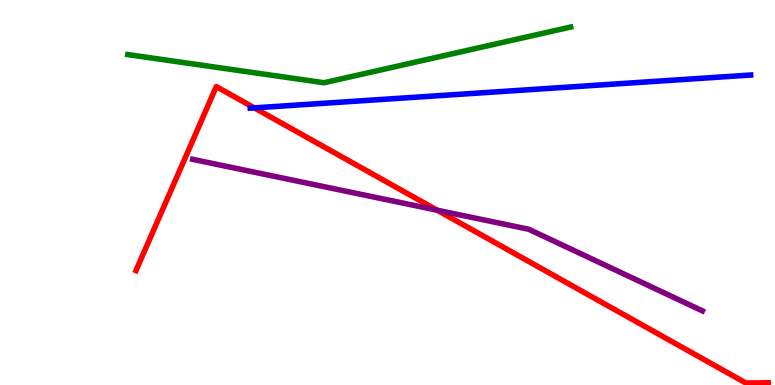[{'lines': ['blue', 'red'], 'intersections': [{'x': 3.28, 'y': 7.2}]}, {'lines': ['green', 'red'], 'intersections': []}, {'lines': ['purple', 'red'], 'intersections': [{'x': 5.64, 'y': 4.54}]}, {'lines': ['blue', 'green'], 'intersections': []}, {'lines': ['blue', 'purple'], 'intersections': []}, {'lines': ['green', 'purple'], 'intersections': []}]